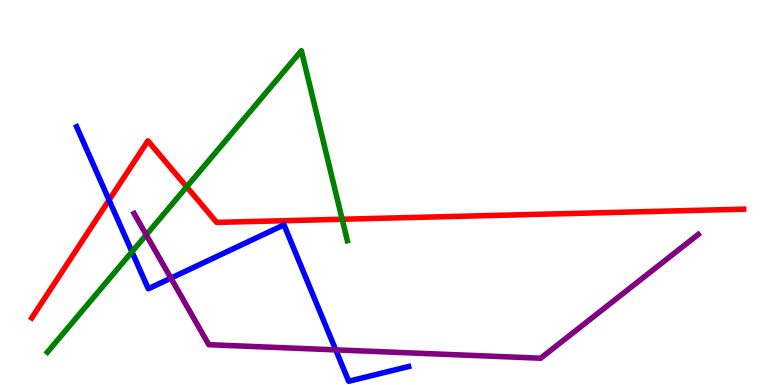[{'lines': ['blue', 'red'], 'intersections': [{'x': 1.41, 'y': 4.8}]}, {'lines': ['green', 'red'], 'intersections': [{'x': 2.41, 'y': 5.15}, {'x': 4.41, 'y': 4.31}]}, {'lines': ['purple', 'red'], 'intersections': []}, {'lines': ['blue', 'green'], 'intersections': [{'x': 1.7, 'y': 3.46}]}, {'lines': ['blue', 'purple'], 'intersections': [{'x': 2.21, 'y': 2.78}, {'x': 4.33, 'y': 0.912}]}, {'lines': ['green', 'purple'], 'intersections': [{'x': 1.89, 'y': 3.9}]}]